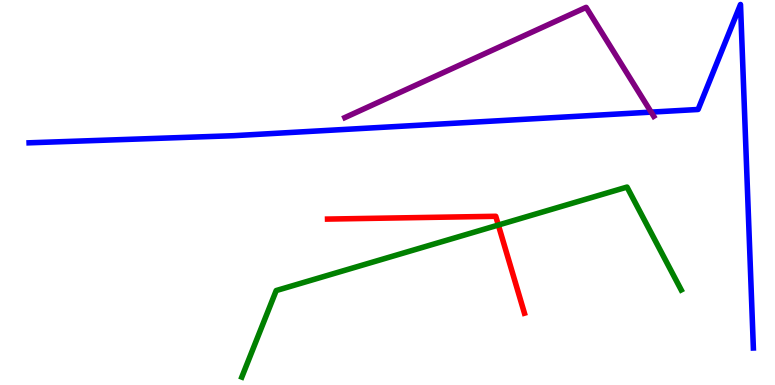[{'lines': ['blue', 'red'], 'intersections': []}, {'lines': ['green', 'red'], 'intersections': [{'x': 6.43, 'y': 4.16}]}, {'lines': ['purple', 'red'], 'intersections': []}, {'lines': ['blue', 'green'], 'intersections': []}, {'lines': ['blue', 'purple'], 'intersections': [{'x': 8.4, 'y': 7.09}]}, {'lines': ['green', 'purple'], 'intersections': []}]